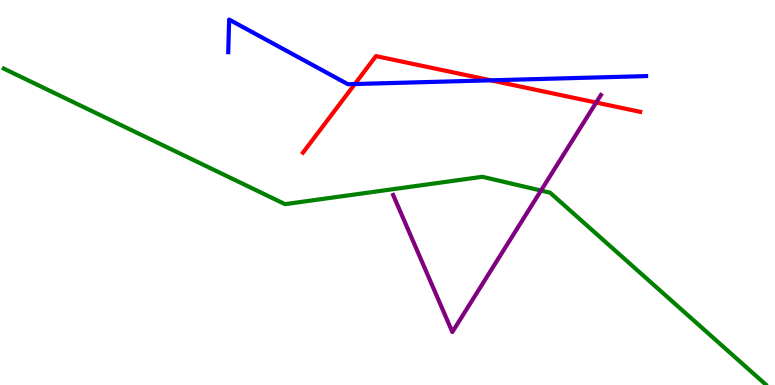[{'lines': ['blue', 'red'], 'intersections': [{'x': 4.58, 'y': 7.82}, {'x': 6.33, 'y': 7.91}]}, {'lines': ['green', 'red'], 'intersections': []}, {'lines': ['purple', 'red'], 'intersections': [{'x': 7.69, 'y': 7.34}]}, {'lines': ['blue', 'green'], 'intersections': []}, {'lines': ['blue', 'purple'], 'intersections': []}, {'lines': ['green', 'purple'], 'intersections': [{'x': 6.98, 'y': 5.05}]}]